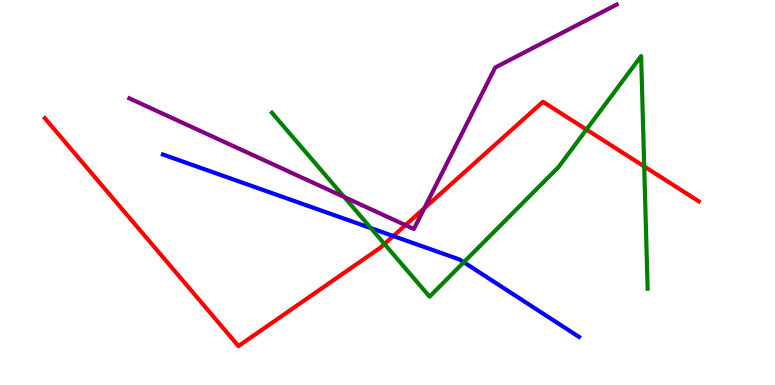[{'lines': ['blue', 'red'], 'intersections': [{'x': 5.07, 'y': 3.87}]}, {'lines': ['green', 'red'], 'intersections': [{'x': 4.96, 'y': 3.66}, {'x': 7.57, 'y': 6.63}, {'x': 8.31, 'y': 5.68}]}, {'lines': ['purple', 'red'], 'intersections': [{'x': 5.23, 'y': 4.15}, {'x': 5.48, 'y': 4.59}]}, {'lines': ['blue', 'green'], 'intersections': [{'x': 4.79, 'y': 4.08}, {'x': 5.98, 'y': 3.19}]}, {'lines': ['blue', 'purple'], 'intersections': []}, {'lines': ['green', 'purple'], 'intersections': [{'x': 4.44, 'y': 4.88}]}]